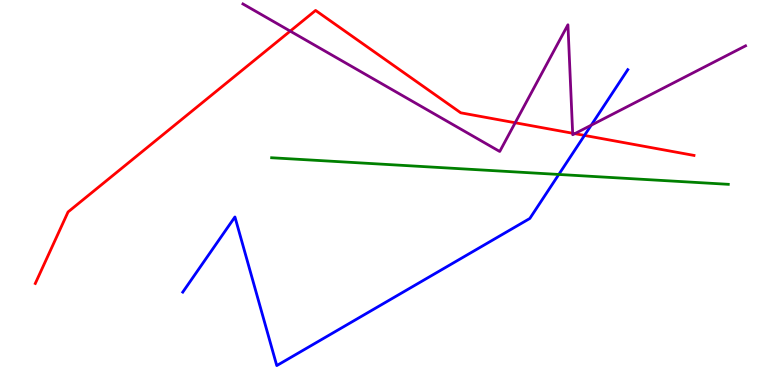[{'lines': ['blue', 'red'], 'intersections': [{'x': 7.54, 'y': 6.48}]}, {'lines': ['green', 'red'], 'intersections': []}, {'lines': ['purple', 'red'], 'intersections': [{'x': 3.74, 'y': 9.19}, {'x': 6.65, 'y': 6.81}, {'x': 7.39, 'y': 6.54}, {'x': 7.42, 'y': 6.53}]}, {'lines': ['blue', 'green'], 'intersections': [{'x': 7.21, 'y': 5.47}]}, {'lines': ['blue', 'purple'], 'intersections': [{'x': 7.63, 'y': 6.75}]}, {'lines': ['green', 'purple'], 'intersections': []}]